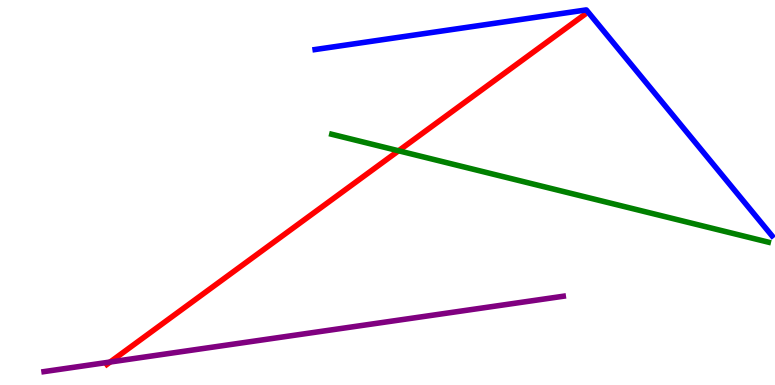[{'lines': ['blue', 'red'], 'intersections': []}, {'lines': ['green', 'red'], 'intersections': [{'x': 5.14, 'y': 6.08}]}, {'lines': ['purple', 'red'], 'intersections': [{'x': 1.42, 'y': 0.597}]}, {'lines': ['blue', 'green'], 'intersections': []}, {'lines': ['blue', 'purple'], 'intersections': []}, {'lines': ['green', 'purple'], 'intersections': []}]